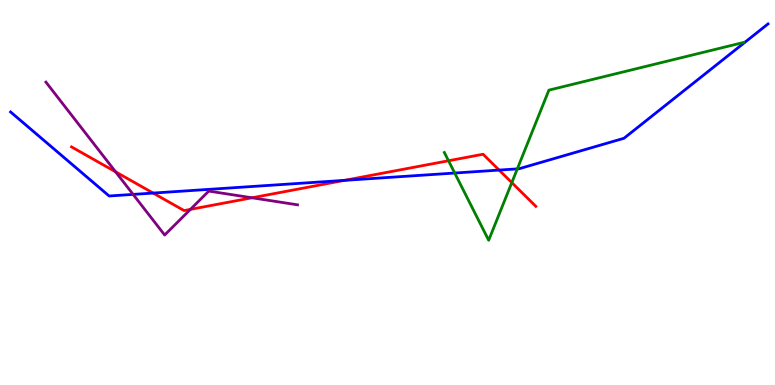[{'lines': ['blue', 'red'], 'intersections': [{'x': 1.98, 'y': 4.99}, {'x': 4.44, 'y': 5.32}, {'x': 6.44, 'y': 5.58}]}, {'lines': ['green', 'red'], 'intersections': [{'x': 5.79, 'y': 5.82}, {'x': 6.6, 'y': 5.26}]}, {'lines': ['purple', 'red'], 'intersections': [{'x': 1.49, 'y': 5.54}, {'x': 2.46, 'y': 4.56}, {'x': 3.25, 'y': 4.86}]}, {'lines': ['blue', 'green'], 'intersections': [{'x': 5.87, 'y': 5.51}, {'x': 6.68, 'y': 5.61}]}, {'lines': ['blue', 'purple'], 'intersections': [{'x': 1.72, 'y': 4.95}]}, {'lines': ['green', 'purple'], 'intersections': []}]